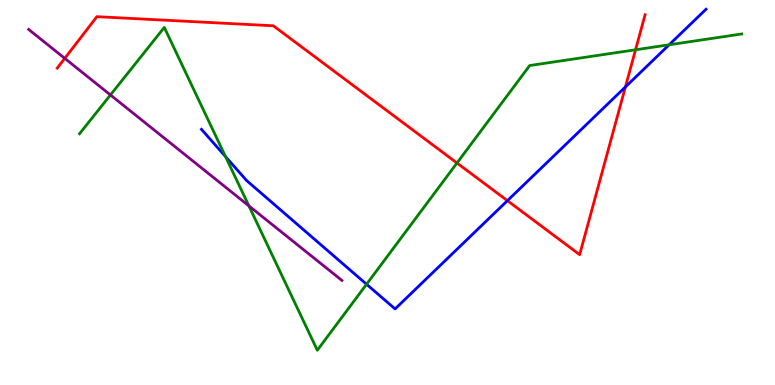[{'lines': ['blue', 'red'], 'intersections': [{'x': 6.55, 'y': 4.79}, {'x': 8.07, 'y': 7.74}]}, {'lines': ['green', 'red'], 'intersections': [{'x': 5.9, 'y': 5.77}, {'x': 8.2, 'y': 8.71}]}, {'lines': ['purple', 'red'], 'intersections': [{'x': 0.836, 'y': 8.48}]}, {'lines': ['blue', 'green'], 'intersections': [{'x': 2.91, 'y': 5.93}, {'x': 4.73, 'y': 2.62}, {'x': 8.63, 'y': 8.84}]}, {'lines': ['blue', 'purple'], 'intersections': []}, {'lines': ['green', 'purple'], 'intersections': [{'x': 1.43, 'y': 7.53}, {'x': 3.21, 'y': 4.65}]}]